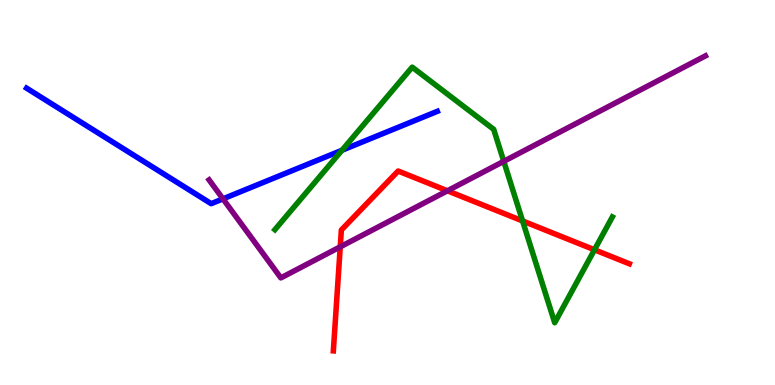[{'lines': ['blue', 'red'], 'intersections': []}, {'lines': ['green', 'red'], 'intersections': [{'x': 6.74, 'y': 4.26}, {'x': 7.67, 'y': 3.51}]}, {'lines': ['purple', 'red'], 'intersections': [{'x': 4.39, 'y': 3.59}, {'x': 5.77, 'y': 5.04}]}, {'lines': ['blue', 'green'], 'intersections': [{'x': 4.41, 'y': 6.1}]}, {'lines': ['blue', 'purple'], 'intersections': [{'x': 2.88, 'y': 4.83}]}, {'lines': ['green', 'purple'], 'intersections': [{'x': 6.5, 'y': 5.81}]}]